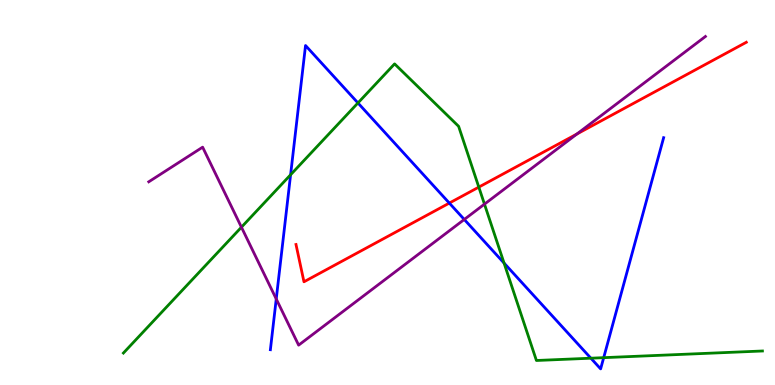[{'lines': ['blue', 'red'], 'intersections': [{'x': 5.8, 'y': 4.73}]}, {'lines': ['green', 'red'], 'intersections': [{'x': 6.18, 'y': 5.14}]}, {'lines': ['purple', 'red'], 'intersections': [{'x': 7.44, 'y': 6.52}]}, {'lines': ['blue', 'green'], 'intersections': [{'x': 3.75, 'y': 5.46}, {'x': 4.62, 'y': 7.33}, {'x': 6.5, 'y': 3.17}, {'x': 7.62, 'y': 0.696}, {'x': 7.79, 'y': 0.71}]}, {'lines': ['blue', 'purple'], 'intersections': [{'x': 3.56, 'y': 2.23}, {'x': 5.99, 'y': 4.3}]}, {'lines': ['green', 'purple'], 'intersections': [{'x': 3.12, 'y': 4.1}, {'x': 6.25, 'y': 4.7}]}]